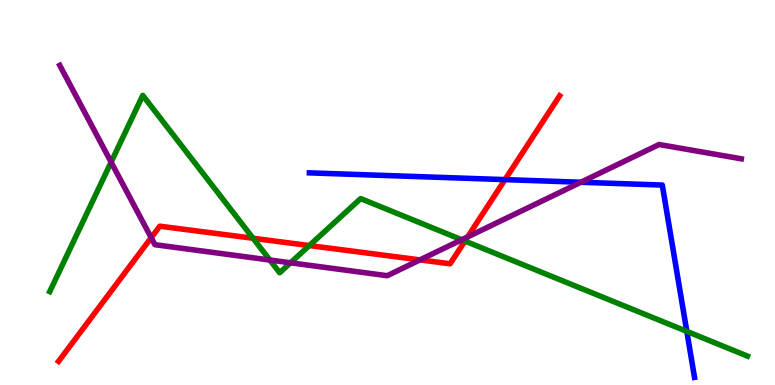[{'lines': ['blue', 'red'], 'intersections': [{'x': 6.52, 'y': 5.33}]}, {'lines': ['green', 'red'], 'intersections': [{'x': 3.27, 'y': 3.81}, {'x': 3.99, 'y': 3.62}, {'x': 6.0, 'y': 3.74}]}, {'lines': ['purple', 'red'], 'intersections': [{'x': 1.95, 'y': 3.83}, {'x': 5.42, 'y': 3.25}, {'x': 6.03, 'y': 3.85}]}, {'lines': ['blue', 'green'], 'intersections': [{'x': 8.86, 'y': 1.39}]}, {'lines': ['blue', 'purple'], 'intersections': [{'x': 7.5, 'y': 5.27}]}, {'lines': ['green', 'purple'], 'intersections': [{'x': 1.43, 'y': 5.79}, {'x': 3.48, 'y': 3.25}, {'x': 3.75, 'y': 3.17}, {'x': 5.96, 'y': 3.77}]}]